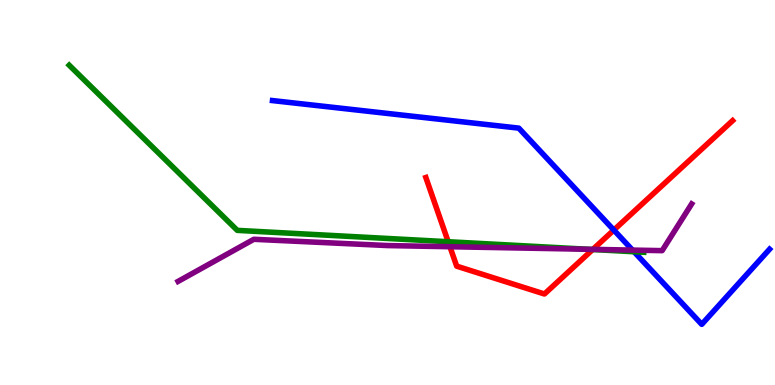[{'lines': ['blue', 'red'], 'intersections': [{'x': 7.92, 'y': 4.02}]}, {'lines': ['green', 'red'], 'intersections': [{'x': 5.78, 'y': 3.72}, {'x': 7.65, 'y': 3.52}]}, {'lines': ['purple', 'red'], 'intersections': [{'x': 5.81, 'y': 3.59}, {'x': 7.65, 'y': 3.52}]}, {'lines': ['blue', 'green'], 'intersections': [{'x': 8.18, 'y': 3.46}]}, {'lines': ['blue', 'purple'], 'intersections': [{'x': 8.16, 'y': 3.5}]}, {'lines': ['green', 'purple'], 'intersections': [{'x': 7.59, 'y': 3.53}]}]